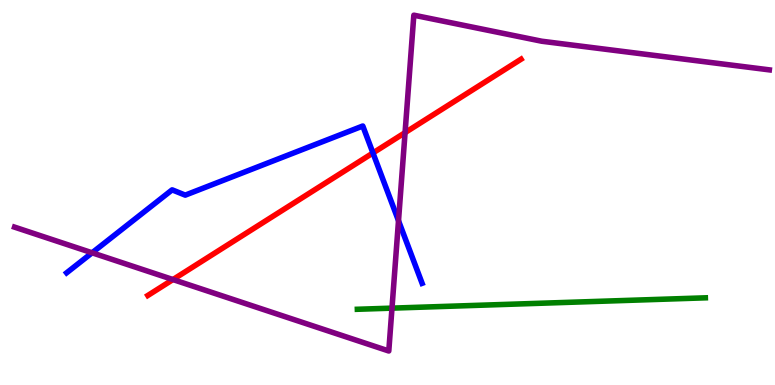[{'lines': ['blue', 'red'], 'intersections': [{'x': 4.81, 'y': 6.03}]}, {'lines': ['green', 'red'], 'intersections': []}, {'lines': ['purple', 'red'], 'intersections': [{'x': 2.23, 'y': 2.74}, {'x': 5.23, 'y': 6.56}]}, {'lines': ['blue', 'green'], 'intersections': []}, {'lines': ['blue', 'purple'], 'intersections': [{'x': 1.19, 'y': 3.43}, {'x': 5.14, 'y': 4.27}]}, {'lines': ['green', 'purple'], 'intersections': [{'x': 5.06, 'y': 2.0}]}]